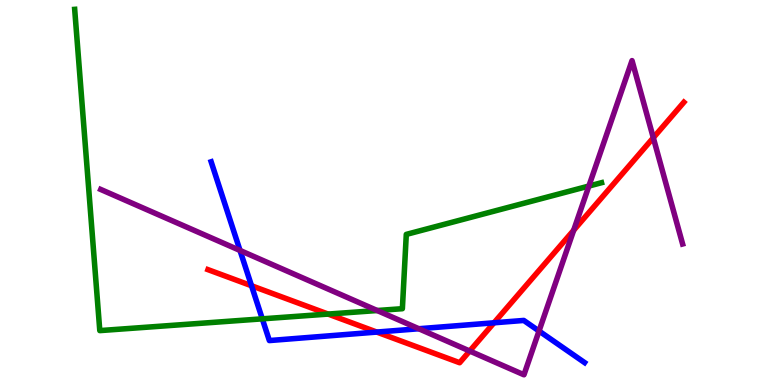[{'lines': ['blue', 'red'], 'intersections': [{'x': 3.25, 'y': 2.58}, {'x': 4.86, 'y': 1.37}, {'x': 6.37, 'y': 1.62}]}, {'lines': ['green', 'red'], 'intersections': [{'x': 4.23, 'y': 1.84}]}, {'lines': ['purple', 'red'], 'intersections': [{'x': 6.06, 'y': 0.882}, {'x': 7.4, 'y': 4.02}, {'x': 8.43, 'y': 6.42}]}, {'lines': ['blue', 'green'], 'intersections': [{'x': 3.38, 'y': 1.72}]}, {'lines': ['blue', 'purple'], 'intersections': [{'x': 3.1, 'y': 3.49}, {'x': 5.4, 'y': 1.46}, {'x': 6.96, 'y': 1.4}]}, {'lines': ['green', 'purple'], 'intersections': [{'x': 4.87, 'y': 1.93}, {'x': 7.6, 'y': 5.17}]}]